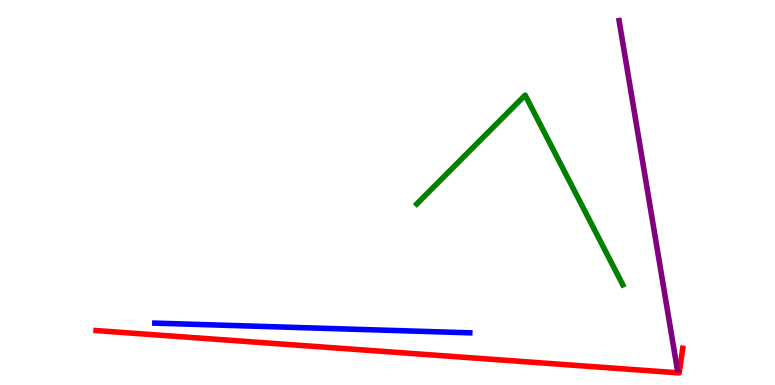[{'lines': ['blue', 'red'], 'intersections': []}, {'lines': ['green', 'red'], 'intersections': []}, {'lines': ['purple', 'red'], 'intersections': []}, {'lines': ['blue', 'green'], 'intersections': []}, {'lines': ['blue', 'purple'], 'intersections': []}, {'lines': ['green', 'purple'], 'intersections': []}]